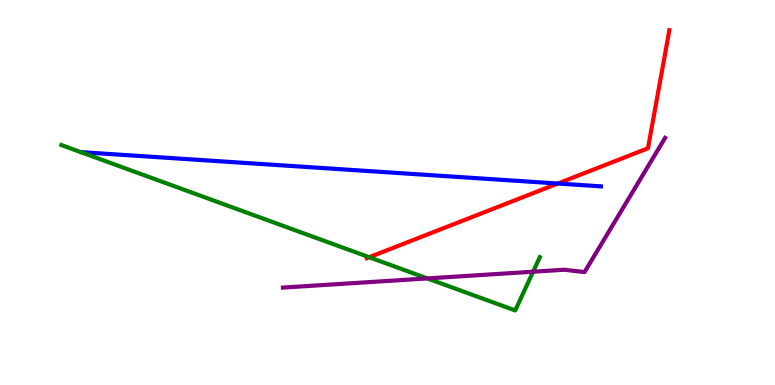[{'lines': ['blue', 'red'], 'intersections': [{'x': 7.2, 'y': 5.23}]}, {'lines': ['green', 'red'], 'intersections': [{'x': 4.76, 'y': 3.32}]}, {'lines': ['purple', 'red'], 'intersections': []}, {'lines': ['blue', 'green'], 'intersections': []}, {'lines': ['blue', 'purple'], 'intersections': []}, {'lines': ['green', 'purple'], 'intersections': [{'x': 5.51, 'y': 2.77}, {'x': 6.88, 'y': 2.94}]}]